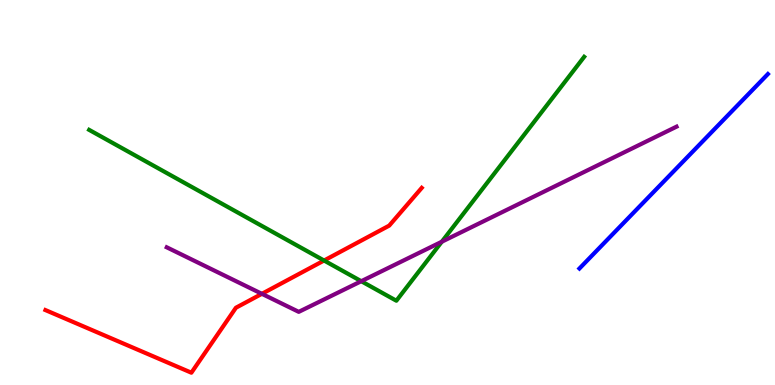[{'lines': ['blue', 'red'], 'intersections': []}, {'lines': ['green', 'red'], 'intersections': [{'x': 4.18, 'y': 3.23}]}, {'lines': ['purple', 'red'], 'intersections': [{'x': 3.38, 'y': 2.37}]}, {'lines': ['blue', 'green'], 'intersections': []}, {'lines': ['blue', 'purple'], 'intersections': []}, {'lines': ['green', 'purple'], 'intersections': [{'x': 4.66, 'y': 2.7}, {'x': 5.7, 'y': 3.72}]}]